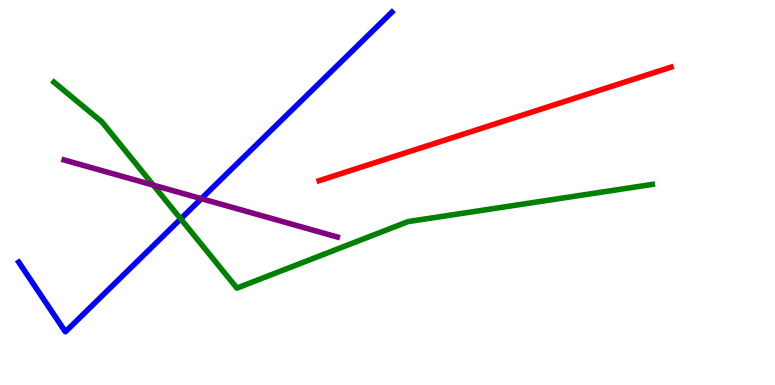[{'lines': ['blue', 'red'], 'intersections': []}, {'lines': ['green', 'red'], 'intersections': []}, {'lines': ['purple', 'red'], 'intersections': []}, {'lines': ['blue', 'green'], 'intersections': [{'x': 2.33, 'y': 4.31}]}, {'lines': ['blue', 'purple'], 'intersections': [{'x': 2.6, 'y': 4.84}]}, {'lines': ['green', 'purple'], 'intersections': [{'x': 1.98, 'y': 5.19}]}]